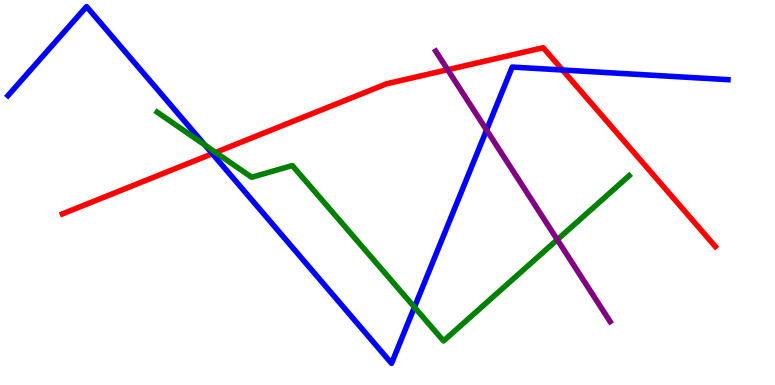[{'lines': ['blue', 'red'], 'intersections': [{'x': 2.74, 'y': 6.01}, {'x': 7.26, 'y': 8.18}]}, {'lines': ['green', 'red'], 'intersections': [{'x': 2.78, 'y': 6.04}]}, {'lines': ['purple', 'red'], 'intersections': [{'x': 5.78, 'y': 8.19}]}, {'lines': ['blue', 'green'], 'intersections': [{'x': 2.64, 'y': 6.23}, {'x': 5.35, 'y': 2.02}]}, {'lines': ['blue', 'purple'], 'intersections': [{'x': 6.28, 'y': 6.62}]}, {'lines': ['green', 'purple'], 'intersections': [{'x': 7.19, 'y': 3.77}]}]